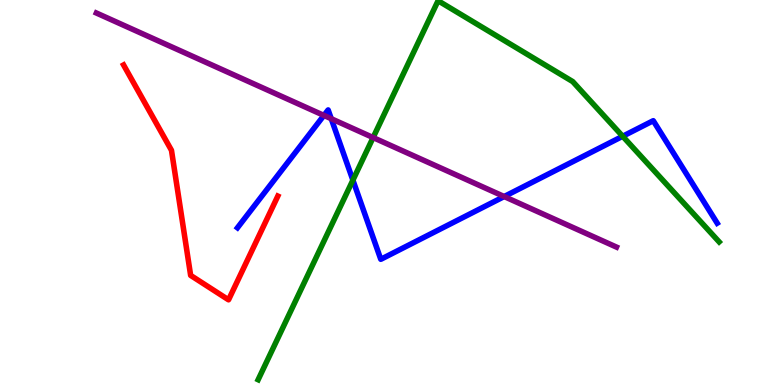[{'lines': ['blue', 'red'], 'intersections': []}, {'lines': ['green', 'red'], 'intersections': []}, {'lines': ['purple', 'red'], 'intersections': []}, {'lines': ['blue', 'green'], 'intersections': [{'x': 4.55, 'y': 5.32}, {'x': 8.03, 'y': 6.46}]}, {'lines': ['blue', 'purple'], 'intersections': [{'x': 4.18, 'y': 7.0}, {'x': 4.27, 'y': 6.92}, {'x': 6.51, 'y': 4.9}]}, {'lines': ['green', 'purple'], 'intersections': [{'x': 4.81, 'y': 6.43}]}]